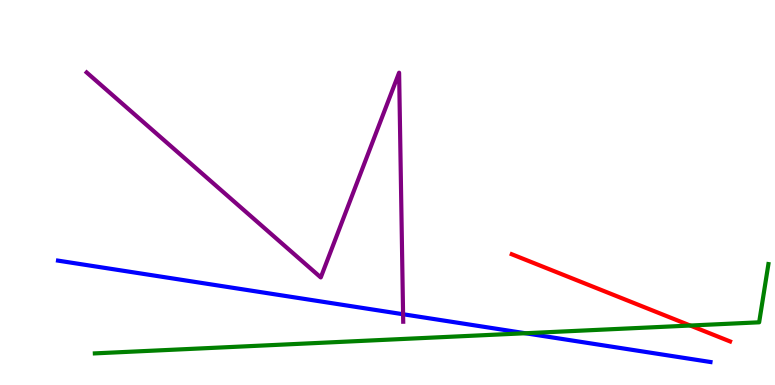[{'lines': ['blue', 'red'], 'intersections': []}, {'lines': ['green', 'red'], 'intersections': [{'x': 8.91, 'y': 1.54}]}, {'lines': ['purple', 'red'], 'intersections': []}, {'lines': ['blue', 'green'], 'intersections': [{'x': 6.78, 'y': 1.34}]}, {'lines': ['blue', 'purple'], 'intersections': [{'x': 5.2, 'y': 1.84}]}, {'lines': ['green', 'purple'], 'intersections': []}]